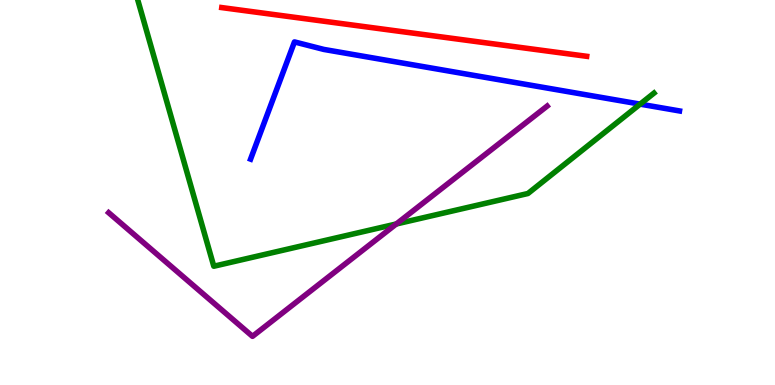[{'lines': ['blue', 'red'], 'intersections': []}, {'lines': ['green', 'red'], 'intersections': []}, {'lines': ['purple', 'red'], 'intersections': []}, {'lines': ['blue', 'green'], 'intersections': [{'x': 8.26, 'y': 7.3}]}, {'lines': ['blue', 'purple'], 'intersections': []}, {'lines': ['green', 'purple'], 'intersections': [{'x': 5.11, 'y': 4.18}]}]